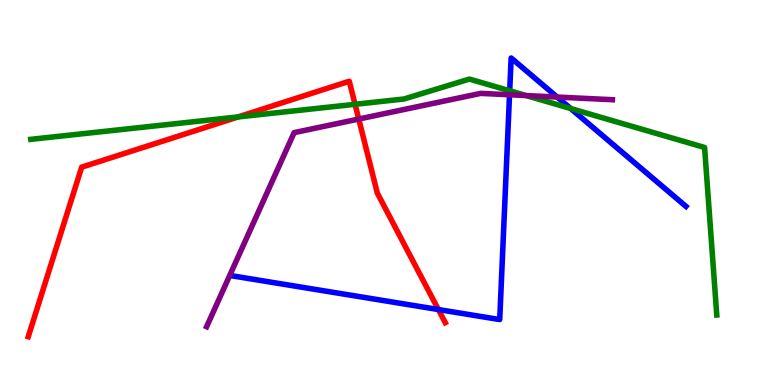[{'lines': ['blue', 'red'], 'intersections': [{'x': 5.66, 'y': 1.96}]}, {'lines': ['green', 'red'], 'intersections': [{'x': 3.07, 'y': 6.96}, {'x': 4.58, 'y': 7.29}]}, {'lines': ['purple', 'red'], 'intersections': [{'x': 4.63, 'y': 6.91}]}, {'lines': ['blue', 'green'], 'intersections': [{'x': 6.58, 'y': 7.64}, {'x': 7.36, 'y': 7.18}]}, {'lines': ['blue', 'purple'], 'intersections': [{'x': 6.57, 'y': 7.54}, {'x': 7.19, 'y': 7.48}]}, {'lines': ['green', 'purple'], 'intersections': [{'x': 6.79, 'y': 7.52}]}]